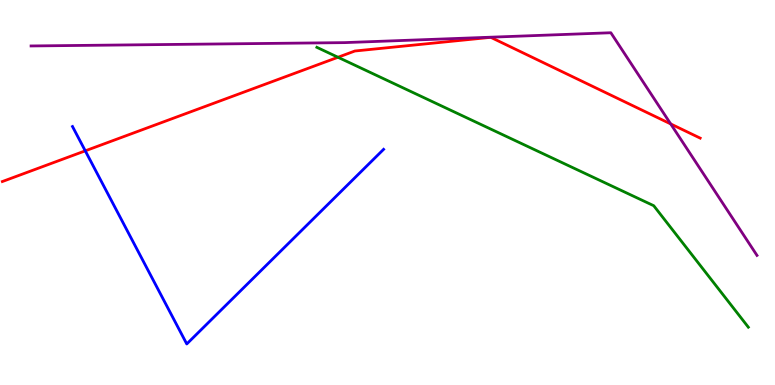[{'lines': ['blue', 'red'], 'intersections': [{'x': 1.1, 'y': 6.08}]}, {'lines': ['green', 'red'], 'intersections': [{'x': 4.36, 'y': 8.51}]}, {'lines': ['purple', 'red'], 'intersections': [{'x': 8.65, 'y': 6.78}]}, {'lines': ['blue', 'green'], 'intersections': []}, {'lines': ['blue', 'purple'], 'intersections': []}, {'lines': ['green', 'purple'], 'intersections': []}]